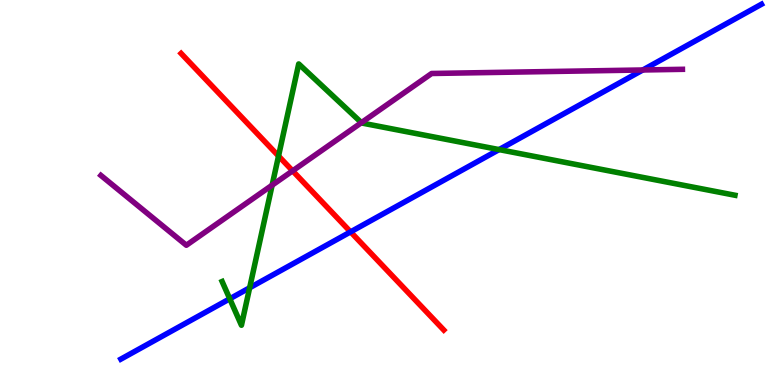[{'lines': ['blue', 'red'], 'intersections': [{'x': 4.52, 'y': 3.98}]}, {'lines': ['green', 'red'], 'intersections': [{'x': 3.59, 'y': 5.95}]}, {'lines': ['purple', 'red'], 'intersections': [{'x': 3.78, 'y': 5.56}]}, {'lines': ['blue', 'green'], 'intersections': [{'x': 2.96, 'y': 2.24}, {'x': 3.22, 'y': 2.53}, {'x': 6.44, 'y': 6.11}]}, {'lines': ['blue', 'purple'], 'intersections': [{'x': 8.29, 'y': 8.18}]}, {'lines': ['green', 'purple'], 'intersections': [{'x': 3.51, 'y': 5.19}, {'x': 4.66, 'y': 6.81}]}]